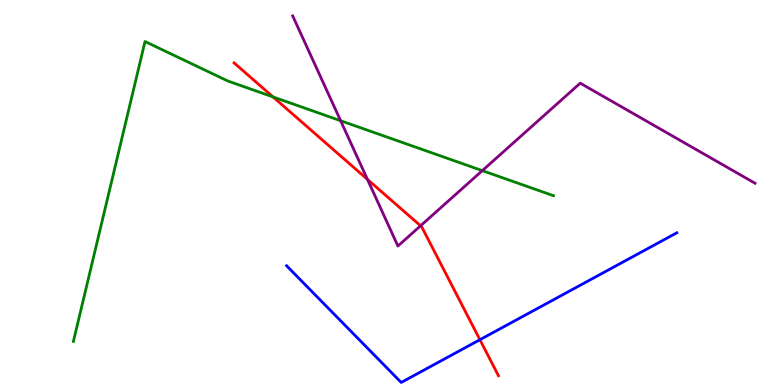[{'lines': ['blue', 'red'], 'intersections': [{'x': 6.19, 'y': 1.18}]}, {'lines': ['green', 'red'], 'intersections': [{'x': 3.52, 'y': 7.48}]}, {'lines': ['purple', 'red'], 'intersections': [{'x': 4.74, 'y': 5.34}, {'x': 5.43, 'y': 4.14}]}, {'lines': ['blue', 'green'], 'intersections': []}, {'lines': ['blue', 'purple'], 'intersections': []}, {'lines': ['green', 'purple'], 'intersections': [{'x': 4.4, 'y': 6.86}, {'x': 6.22, 'y': 5.57}]}]